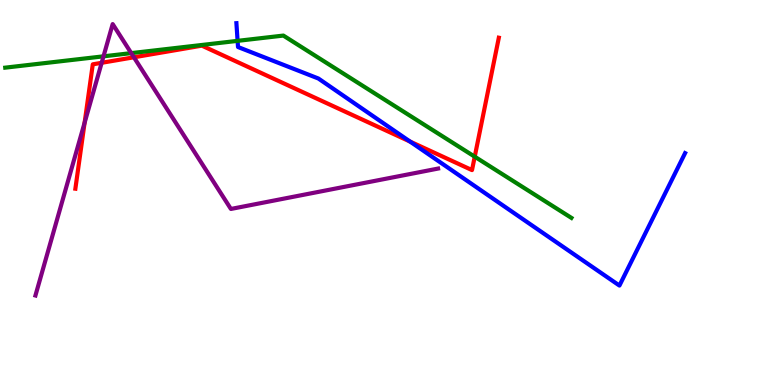[{'lines': ['blue', 'red'], 'intersections': [{'x': 5.29, 'y': 6.32}]}, {'lines': ['green', 'red'], 'intersections': [{'x': 6.13, 'y': 5.93}]}, {'lines': ['purple', 'red'], 'intersections': [{'x': 1.09, 'y': 6.81}, {'x': 1.31, 'y': 8.37}, {'x': 1.73, 'y': 8.51}]}, {'lines': ['blue', 'green'], 'intersections': [{'x': 3.07, 'y': 8.94}]}, {'lines': ['blue', 'purple'], 'intersections': []}, {'lines': ['green', 'purple'], 'intersections': [{'x': 1.34, 'y': 8.54}, {'x': 1.69, 'y': 8.62}]}]